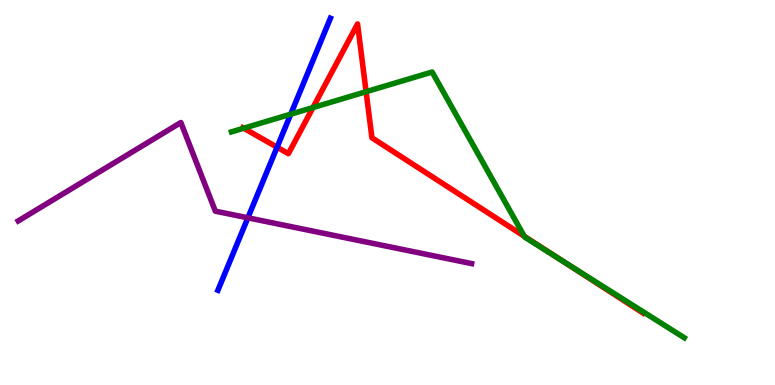[{'lines': ['blue', 'red'], 'intersections': [{'x': 3.58, 'y': 6.18}]}, {'lines': ['green', 'red'], 'intersections': [{'x': 3.14, 'y': 6.67}, {'x': 4.04, 'y': 7.21}, {'x': 4.72, 'y': 7.62}, {'x': 6.76, 'y': 3.86}, {'x': 7.24, 'y': 3.25}]}, {'lines': ['purple', 'red'], 'intersections': []}, {'lines': ['blue', 'green'], 'intersections': [{'x': 3.75, 'y': 7.03}]}, {'lines': ['blue', 'purple'], 'intersections': [{'x': 3.2, 'y': 4.34}]}, {'lines': ['green', 'purple'], 'intersections': []}]